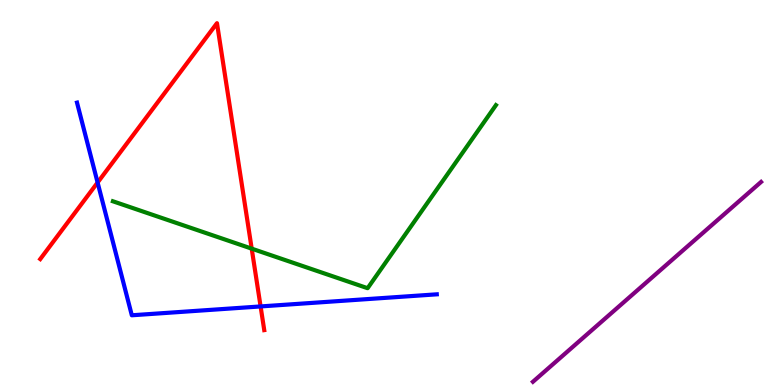[{'lines': ['blue', 'red'], 'intersections': [{'x': 1.26, 'y': 5.26}, {'x': 3.36, 'y': 2.04}]}, {'lines': ['green', 'red'], 'intersections': [{'x': 3.25, 'y': 3.54}]}, {'lines': ['purple', 'red'], 'intersections': []}, {'lines': ['blue', 'green'], 'intersections': []}, {'lines': ['blue', 'purple'], 'intersections': []}, {'lines': ['green', 'purple'], 'intersections': []}]